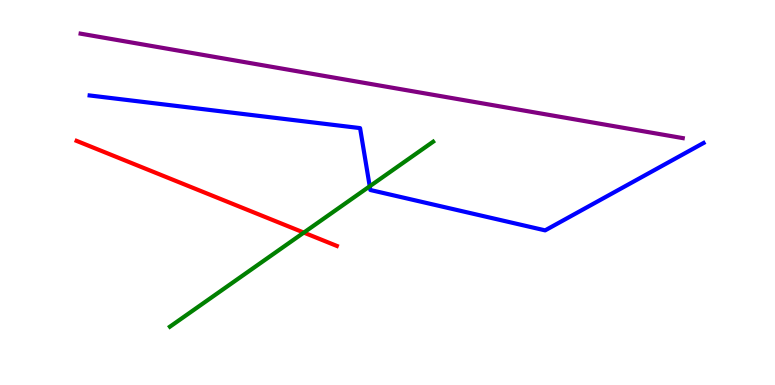[{'lines': ['blue', 'red'], 'intersections': []}, {'lines': ['green', 'red'], 'intersections': [{'x': 3.92, 'y': 3.96}]}, {'lines': ['purple', 'red'], 'intersections': []}, {'lines': ['blue', 'green'], 'intersections': [{'x': 4.77, 'y': 5.16}]}, {'lines': ['blue', 'purple'], 'intersections': []}, {'lines': ['green', 'purple'], 'intersections': []}]